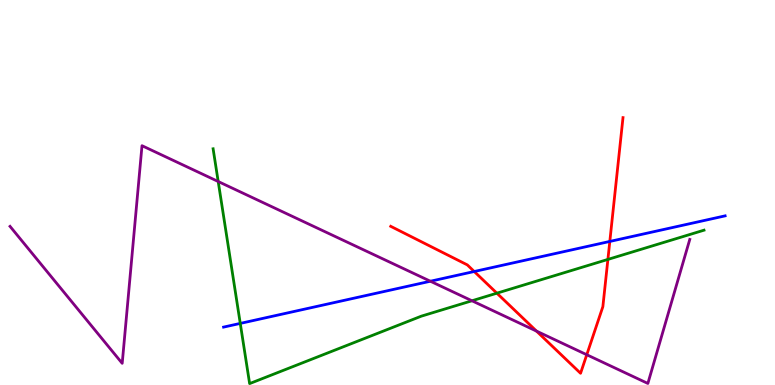[{'lines': ['blue', 'red'], 'intersections': [{'x': 6.12, 'y': 2.95}, {'x': 7.87, 'y': 3.73}]}, {'lines': ['green', 'red'], 'intersections': [{'x': 6.41, 'y': 2.38}, {'x': 7.84, 'y': 3.26}]}, {'lines': ['purple', 'red'], 'intersections': [{'x': 6.92, 'y': 1.4}, {'x': 7.57, 'y': 0.786}]}, {'lines': ['blue', 'green'], 'intersections': [{'x': 3.1, 'y': 1.6}]}, {'lines': ['blue', 'purple'], 'intersections': [{'x': 5.55, 'y': 2.7}]}, {'lines': ['green', 'purple'], 'intersections': [{'x': 2.82, 'y': 5.29}, {'x': 6.09, 'y': 2.19}]}]